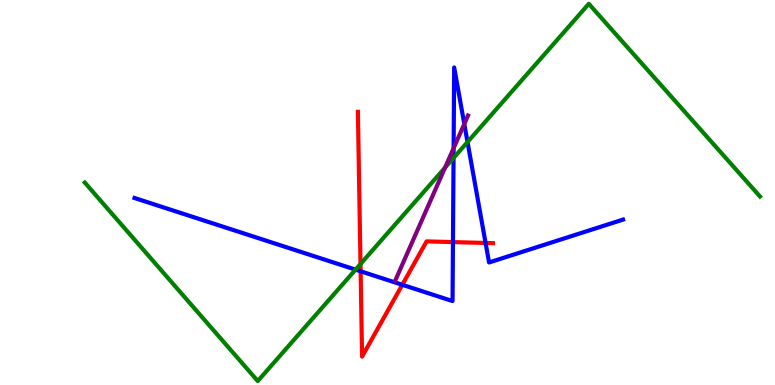[{'lines': ['blue', 'red'], 'intersections': [{'x': 4.65, 'y': 2.95}, {'x': 5.19, 'y': 2.6}, {'x': 5.84, 'y': 3.71}, {'x': 6.27, 'y': 3.69}]}, {'lines': ['green', 'red'], 'intersections': [{'x': 4.65, 'y': 3.14}]}, {'lines': ['purple', 'red'], 'intersections': []}, {'lines': ['blue', 'green'], 'intersections': [{'x': 4.59, 'y': 3.0}, {'x': 5.85, 'y': 5.9}, {'x': 6.03, 'y': 6.31}]}, {'lines': ['blue', 'purple'], 'intersections': [{'x': 5.85, 'y': 6.15}, {'x': 5.99, 'y': 6.78}]}, {'lines': ['green', 'purple'], 'intersections': [{'x': 5.74, 'y': 5.65}]}]